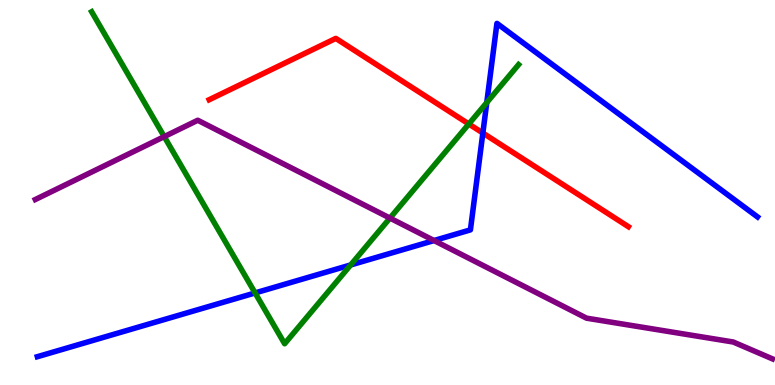[{'lines': ['blue', 'red'], 'intersections': [{'x': 6.23, 'y': 6.54}]}, {'lines': ['green', 'red'], 'intersections': [{'x': 6.05, 'y': 6.78}]}, {'lines': ['purple', 'red'], 'intersections': []}, {'lines': ['blue', 'green'], 'intersections': [{'x': 3.29, 'y': 2.39}, {'x': 4.52, 'y': 3.12}, {'x': 6.28, 'y': 7.34}]}, {'lines': ['blue', 'purple'], 'intersections': [{'x': 5.6, 'y': 3.75}]}, {'lines': ['green', 'purple'], 'intersections': [{'x': 2.12, 'y': 6.45}, {'x': 5.03, 'y': 4.34}]}]